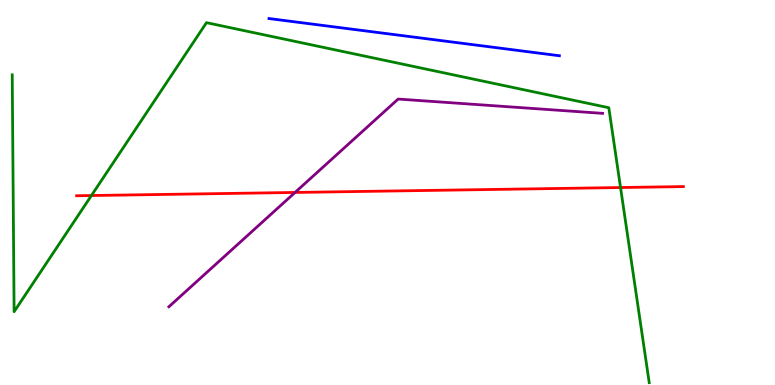[{'lines': ['blue', 'red'], 'intersections': []}, {'lines': ['green', 'red'], 'intersections': [{'x': 1.18, 'y': 4.92}, {'x': 8.01, 'y': 5.13}]}, {'lines': ['purple', 'red'], 'intersections': [{'x': 3.81, 'y': 5.0}]}, {'lines': ['blue', 'green'], 'intersections': []}, {'lines': ['blue', 'purple'], 'intersections': []}, {'lines': ['green', 'purple'], 'intersections': []}]